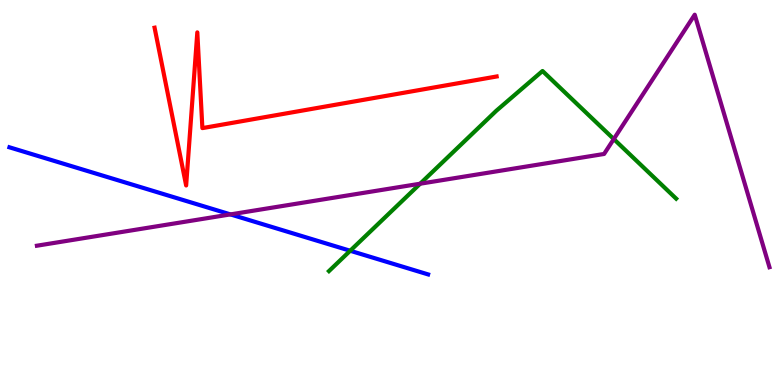[{'lines': ['blue', 'red'], 'intersections': []}, {'lines': ['green', 'red'], 'intersections': []}, {'lines': ['purple', 'red'], 'intersections': []}, {'lines': ['blue', 'green'], 'intersections': [{'x': 4.52, 'y': 3.49}]}, {'lines': ['blue', 'purple'], 'intersections': [{'x': 2.97, 'y': 4.43}]}, {'lines': ['green', 'purple'], 'intersections': [{'x': 5.42, 'y': 5.23}, {'x': 7.92, 'y': 6.39}]}]